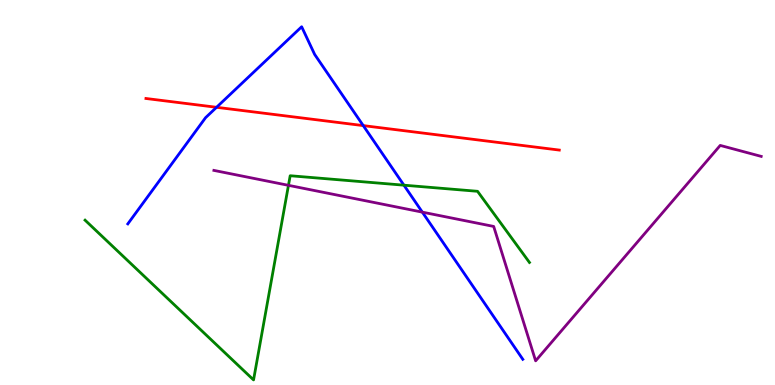[{'lines': ['blue', 'red'], 'intersections': [{'x': 2.79, 'y': 7.21}, {'x': 4.69, 'y': 6.74}]}, {'lines': ['green', 'red'], 'intersections': []}, {'lines': ['purple', 'red'], 'intersections': []}, {'lines': ['blue', 'green'], 'intersections': [{'x': 5.21, 'y': 5.19}]}, {'lines': ['blue', 'purple'], 'intersections': [{'x': 5.45, 'y': 4.49}]}, {'lines': ['green', 'purple'], 'intersections': [{'x': 3.72, 'y': 5.19}]}]